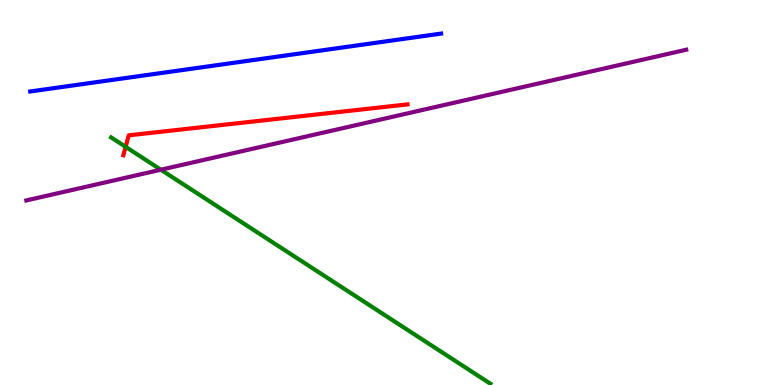[{'lines': ['blue', 'red'], 'intersections': []}, {'lines': ['green', 'red'], 'intersections': [{'x': 1.62, 'y': 6.19}]}, {'lines': ['purple', 'red'], 'intersections': []}, {'lines': ['blue', 'green'], 'intersections': []}, {'lines': ['blue', 'purple'], 'intersections': []}, {'lines': ['green', 'purple'], 'intersections': [{'x': 2.08, 'y': 5.59}]}]